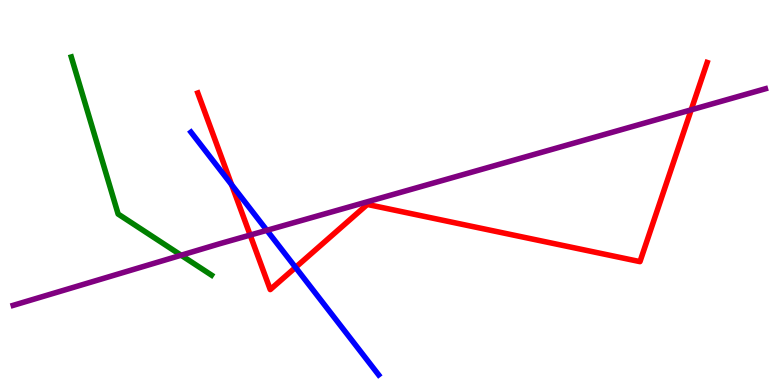[{'lines': ['blue', 'red'], 'intersections': [{'x': 2.99, 'y': 5.2}, {'x': 3.81, 'y': 3.05}]}, {'lines': ['green', 'red'], 'intersections': []}, {'lines': ['purple', 'red'], 'intersections': [{'x': 3.23, 'y': 3.89}, {'x': 8.92, 'y': 7.15}]}, {'lines': ['blue', 'green'], 'intersections': []}, {'lines': ['blue', 'purple'], 'intersections': [{'x': 3.44, 'y': 4.02}]}, {'lines': ['green', 'purple'], 'intersections': [{'x': 2.34, 'y': 3.37}]}]